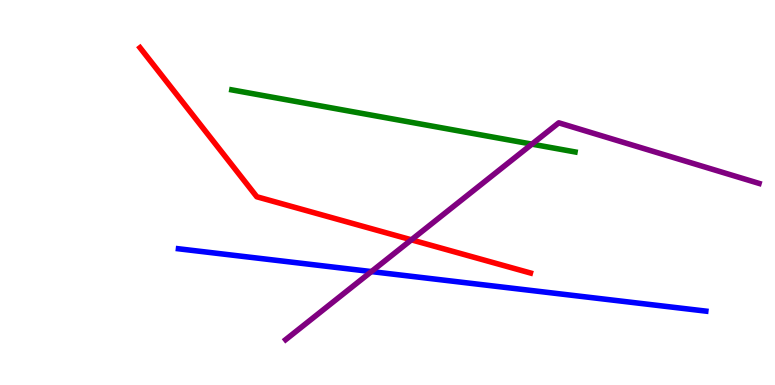[{'lines': ['blue', 'red'], 'intersections': []}, {'lines': ['green', 'red'], 'intersections': []}, {'lines': ['purple', 'red'], 'intersections': [{'x': 5.31, 'y': 3.77}]}, {'lines': ['blue', 'green'], 'intersections': []}, {'lines': ['blue', 'purple'], 'intersections': [{'x': 4.79, 'y': 2.95}]}, {'lines': ['green', 'purple'], 'intersections': [{'x': 6.86, 'y': 6.26}]}]